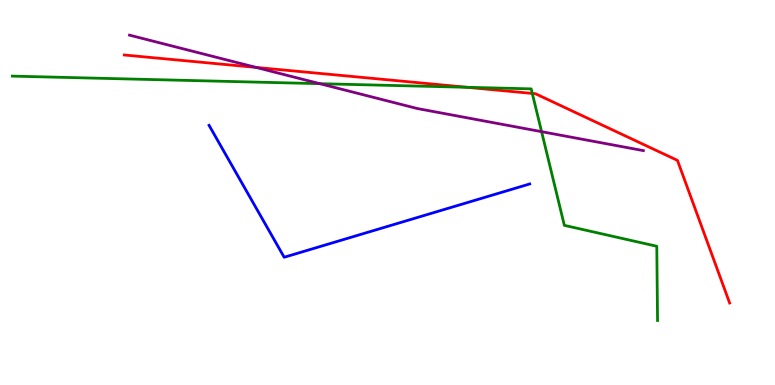[{'lines': ['blue', 'red'], 'intersections': []}, {'lines': ['green', 'red'], 'intersections': [{'x': 6.03, 'y': 7.73}, {'x': 6.87, 'y': 7.57}]}, {'lines': ['purple', 'red'], 'intersections': [{'x': 3.3, 'y': 8.25}]}, {'lines': ['blue', 'green'], 'intersections': []}, {'lines': ['blue', 'purple'], 'intersections': []}, {'lines': ['green', 'purple'], 'intersections': [{'x': 4.13, 'y': 7.83}, {'x': 6.99, 'y': 6.58}]}]